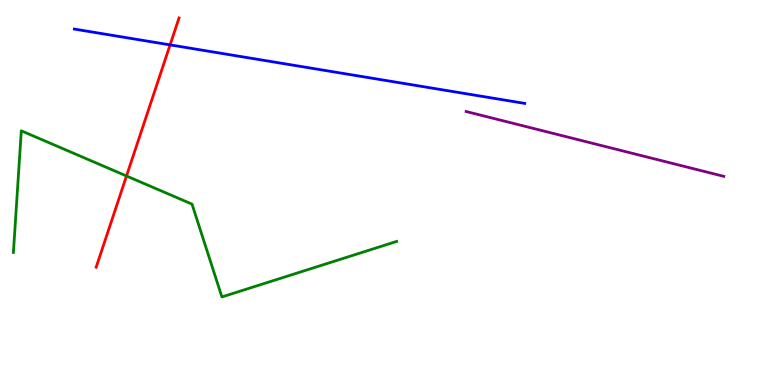[{'lines': ['blue', 'red'], 'intersections': [{'x': 2.19, 'y': 8.83}]}, {'lines': ['green', 'red'], 'intersections': [{'x': 1.63, 'y': 5.43}]}, {'lines': ['purple', 'red'], 'intersections': []}, {'lines': ['blue', 'green'], 'intersections': []}, {'lines': ['blue', 'purple'], 'intersections': []}, {'lines': ['green', 'purple'], 'intersections': []}]